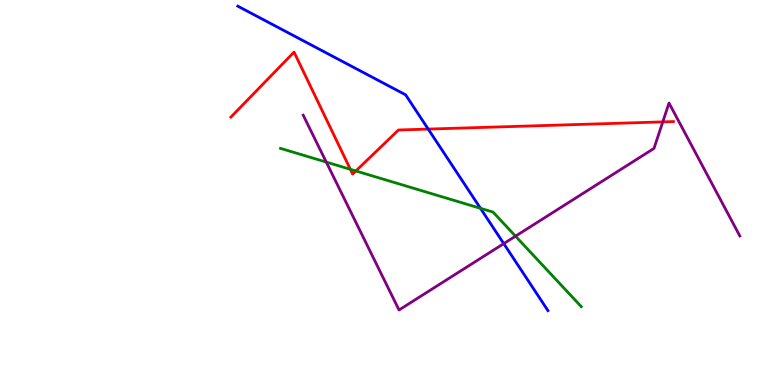[{'lines': ['blue', 'red'], 'intersections': [{'x': 5.53, 'y': 6.65}]}, {'lines': ['green', 'red'], 'intersections': [{'x': 4.52, 'y': 5.6}, {'x': 4.59, 'y': 5.56}]}, {'lines': ['purple', 'red'], 'intersections': [{'x': 8.55, 'y': 6.83}]}, {'lines': ['blue', 'green'], 'intersections': [{'x': 6.2, 'y': 4.59}]}, {'lines': ['blue', 'purple'], 'intersections': [{'x': 6.5, 'y': 3.67}]}, {'lines': ['green', 'purple'], 'intersections': [{'x': 4.21, 'y': 5.79}, {'x': 6.65, 'y': 3.87}]}]